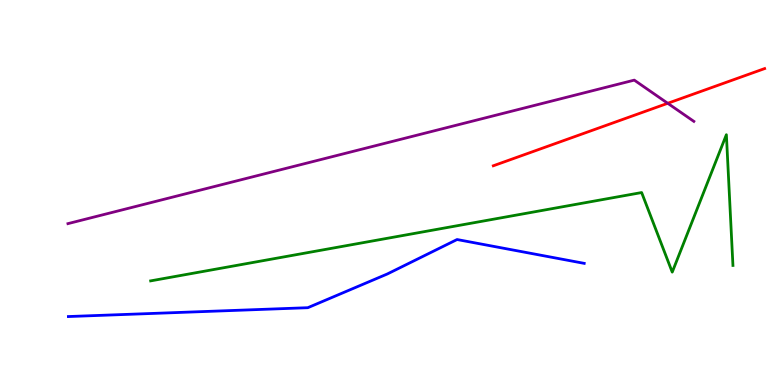[{'lines': ['blue', 'red'], 'intersections': []}, {'lines': ['green', 'red'], 'intersections': []}, {'lines': ['purple', 'red'], 'intersections': [{'x': 8.62, 'y': 7.32}]}, {'lines': ['blue', 'green'], 'intersections': []}, {'lines': ['blue', 'purple'], 'intersections': []}, {'lines': ['green', 'purple'], 'intersections': []}]